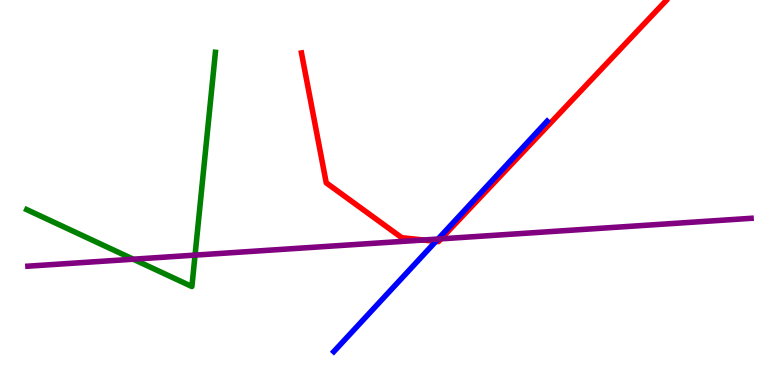[{'lines': ['blue', 'red'], 'intersections': [{'x': 5.62, 'y': 3.73}]}, {'lines': ['green', 'red'], 'intersections': []}, {'lines': ['purple', 'red'], 'intersections': [{'x': 5.46, 'y': 3.77}, {'x': 5.69, 'y': 3.8}]}, {'lines': ['blue', 'green'], 'intersections': []}, {'lines': ['blue', 'purple'], 'intersections': [{'x': 5.65, 'y': 3.79}]}, {'lines': ['green', 'purple'], 'intersections': [{'x': 1.72, 'y': 3.27}, {'x': 2.52, 'y': 3.37}]}]